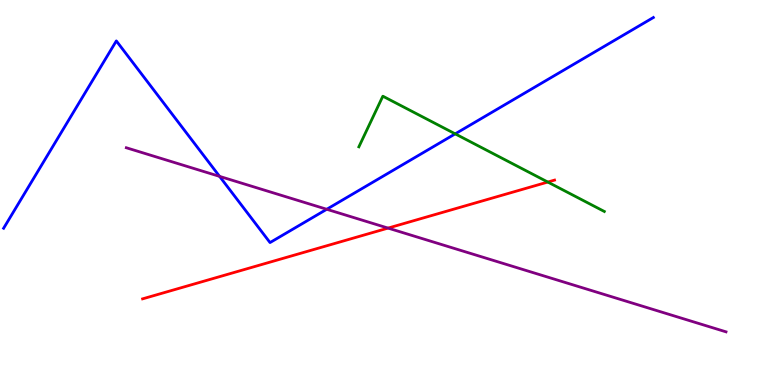[{'lines': ['blue', 'red'], 'intersections': []}, {'lines': ['green', 'red'], 'intersections': [{'x': 7.07, 'y': 5.27}]}, {'lines': ['purple', 'red'], 'intersections': [{'x': 5.01, 'y': 4.08}]}, {'lines': ['blue', 'green'], 'intersections': [{'x': 5.87, 'y': 6.52}]}, {'lines': ['blue', 'purple'], 'intersections': [{'x': 2.83, 'y': 5.42}, {'x': 4.22, 'y': 4.56}]}, {'lines': ['green', 'purple'], 'intersections': []}]